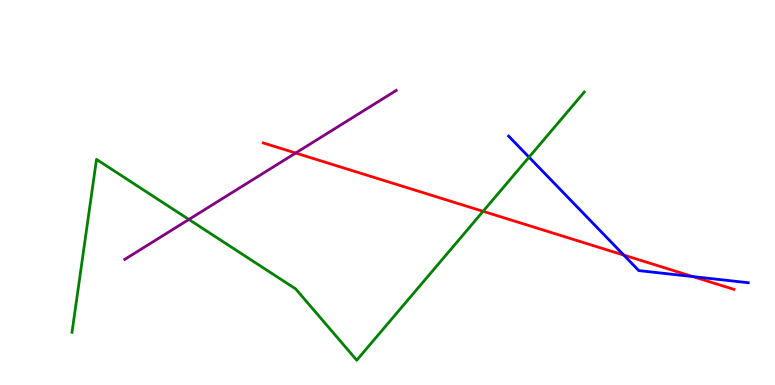[{'lines': ['blue', 'red'], 'intersections': [{'x': 8.05, 'y': 3.37}, {'x': 8.94, 'y': 2.82}]}, {'lines': ['green', 'red'], 'intersections': [{'x': 6.23, 'y': 4.51}]}, {'lines': ['purple', 'red'], 'intersections': [{'x': 3.82, 'y': 6.03}]}, {'lines': ['blue', 'green'], 'intersections': [{'x': 6.83, 'y': 5.92}]}, {'lines': ['blue', 'purple'], 'intersections': []}, {'lines': ['green', 'purple'], 'intersections': [{'x': 2.44, 'y': 4.3}]}]